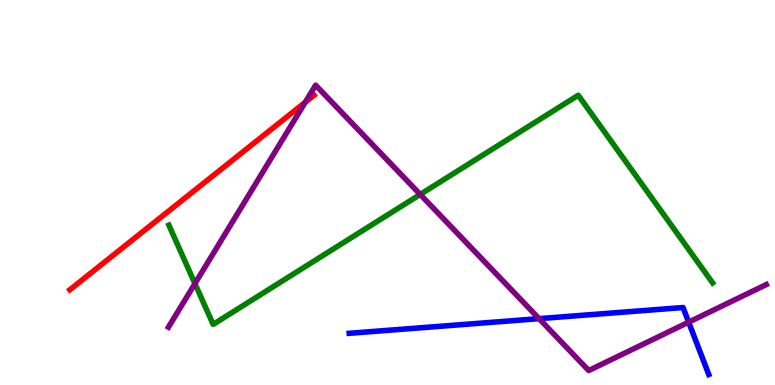[{'lines': ['blue', 'red'], 'intersections': []}, {'lines': ['green', 'red'], 'intersections': []}, {'lines': ['purple', 'red'], 'intersections': [{'x': 3.94, 'y': 7.34}]}, {'lines': ['blue', 'green'], 'intersections': []}, {'lines': ['blue', 'purple'], 'intersections': [{'x': 6.96, 'y': 1.72}, {'x': 8.89, 'y': 1.63}]}, {'lines': ['green', 'purple'], 'intersections': [{'x': 2.52, 'y': 2.63}, {'x': 5.42, 'y': 4.95}]}]